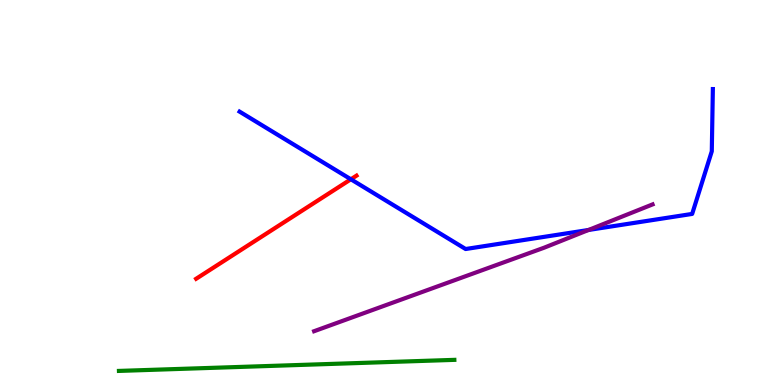[{'lines': ['blue', 'red'], 'intersections': [{'x': 4.53, 'y': 5.34}]}, {'lines': ['green', 'red'], 'intersections': []}, {'lines': ['purple', 'red'], 'intersections': []}, {'lines': ['blue', 'green'], 'intersections': []}, {'lines': ['blue', 'purple'], 'intersections': [{'x': 7.59, 'y': 4.03}]}, {'lines': ['green', 'purple'], 'intersections': []}]